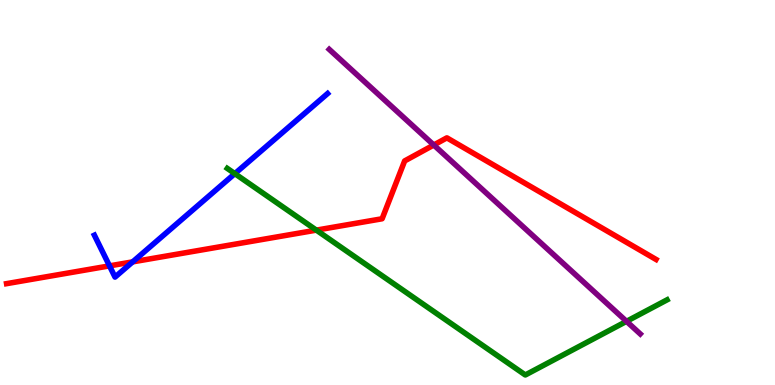[{'lines': ['blue', 'red'], 'intersections': [{'x': 1.41, 'y': 3.09}, {'x': 1.71, 'y': 3.2}]}, {'lines': ['green', 'red'], 'intersections': [{'x': 4.08, 'y': 4.02}]}, {'lines': ['purple', 'red'], 'intersections': [{'x': 5.6, 'y': 6.23}]}, {'lines': ['blue', 'green'], 'intersections': [{'x': 3.03, 'y': 5.49}]}, {'lines': ['blue', 'purple'], 'intersections': []}, {'lines': ['green', 'purple'], 'intersections': [{'x': 8.08, 'y': 1.65}]}]